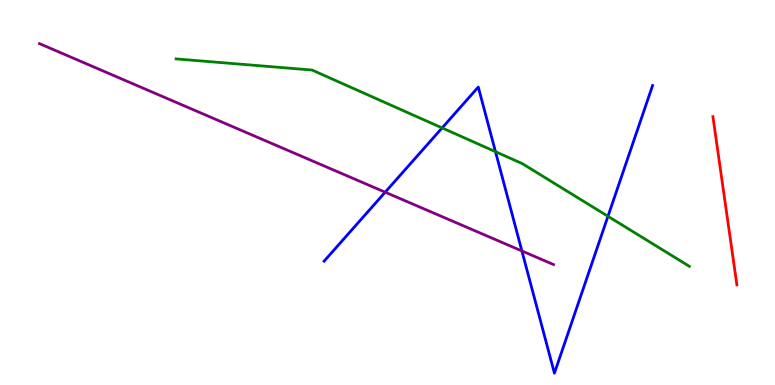[{'lines': ['blue', 'red'], 'intersections': []}, {'lines': ['green', 'red'], 'intersections': []}, {'lines': ['purple', 'red'], 'intersections': []}, {'lines': ['blue', 'green'], 'intersections': [{'x': 5.7, 'y': 6.68}, {'x': 6.39, 'y': 6.06}, {'x': 7.84, 'y': 4.38}]}, {'lines': ['blue', 'purple'], 'intersections': [{'x': 4.97, 'y': 5.01}, {'x': 6.73, 'y': 3.48}]}, {'lines': ['green', 'purple'], 'intersections': []}]